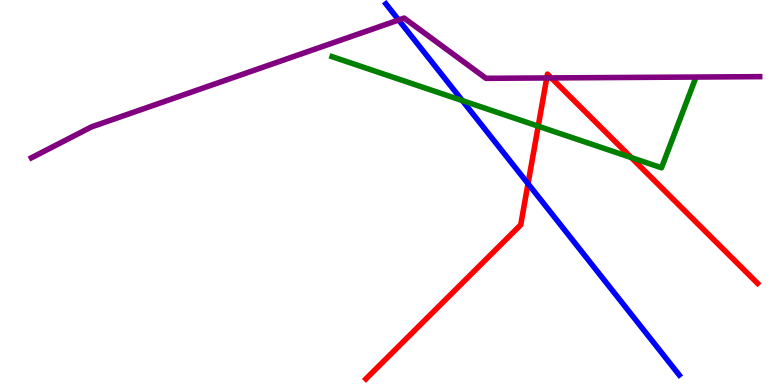[{'lines': ['blue', 'red'], 'intersections': [{'x': 6.81, 'y': 5.23}]}, {'lines': ['green', 'red'], 'intersections': [{'x': 6.94, 'y': 6.72}, {'x': 8.15, 'y': 5.91}]}, {'lines': ['purple', 'red'], 'intersections': [{'x': 7.06, 'y': 7.98}, {'x': 7.11, 'y': 7.98}]}, {'lines': ['blue', 'green'], 'intersections': [{'x': 5.97, 'y': 7.39}]}, {'lines': ['blue', 'purple'], 'intersections': [{'x': 5.14, 'y': 9.48}]}, {'lines': ['green', 'purple'], 'intersections': []}]